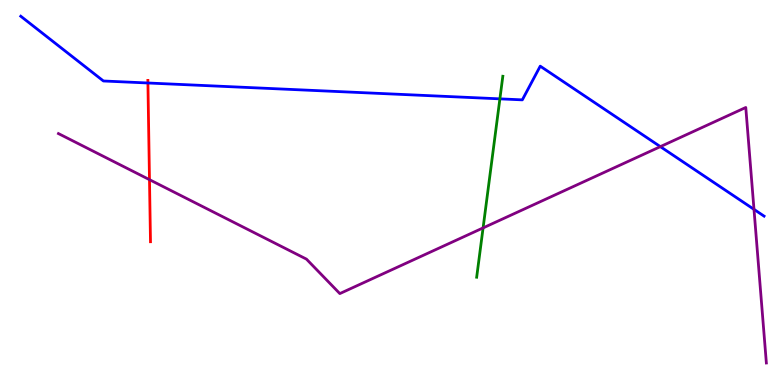[{'lines': ['blue', 'red'], 'intersections': [{'x': 1.91, 'y': 7.84}]}, {'lines': ['green', 'red'], 'intersections': []}, {'lines': ['purple', 'red'], 'intersections': [{'x': 1.93, 'y': 5.33}]}, {'lines': ['blue', 'green'], 'intersections': [{'x': 6.45, 'y': 7.43}]}, {'lines': ['blue', 'purple'], 'intersections': [{'x': 8.52, 'y': 6.19}, {'x': 9.73, 'y': 4.56}]}, {'lines': ['green', 'purple'], 'intersections': [{'x': 6.23, 'y': 4.08}]}]